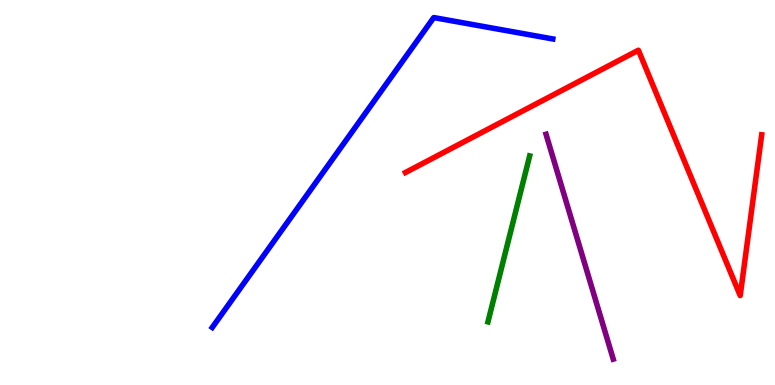[{'lines': ['blue', 'red'], 'intersections': []}, {'lines': ['green', 'red'], 'intersections': []}, {'lines': ['purple', 'red'], 'intersections': []}, {'lines': ['blue', 'green'], 'intersections': []}, {'lines': ['blue', 'purple'], 'intersections': []}, {'lines': ['green', 'purple'], 'intersections': []}]